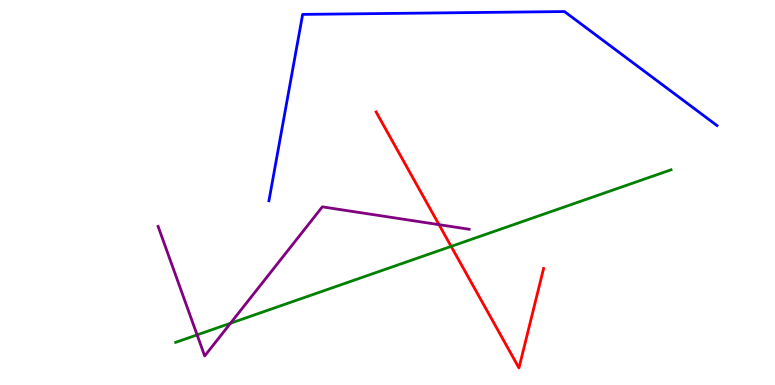[{'lines': ['blue', 'red'], 'intersections': []}, {'lines': ['green', 'red'], 'intersections': [{'x': 5.82, 'y': 3.6}]}, {'lines': ['purple', 'red'], 'intersections': [{'x': 5.66, 'y': 4.16}]}, {'lines': ['blue', 'green'], 'intersections': []}, {'lines': ['blue', 'purple'], 'intersections': []}, {'lines': ['green', 'purple'], 'intersections': [{'x': 2.54, 'y': 1.3}, {'x': 2.97, 'y': 1.6}]}]